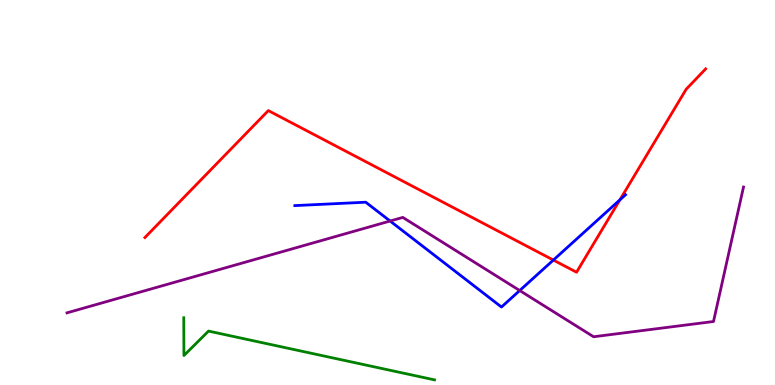[{'lines': ['blue', 'red'], 'intersections': [{'x': 7.14, 'y': 3.25}, {'x': 8.0, 'y': 4.81}]}, {'lines': ['green', 'red'], 'intersections': []}, {'lines': ['purple', 'red'], 'intersections': []}, {'lines': ['blue', 'green'], 'intersections': []}, {'lines': ['blue', 'purple'], 'intersections': [{'x': 5.03, 'y': 4.26}, {'x': 6.71, 'y': 2.45}]}, {'lines': ['green', 'purple'], 'intersections': []}]